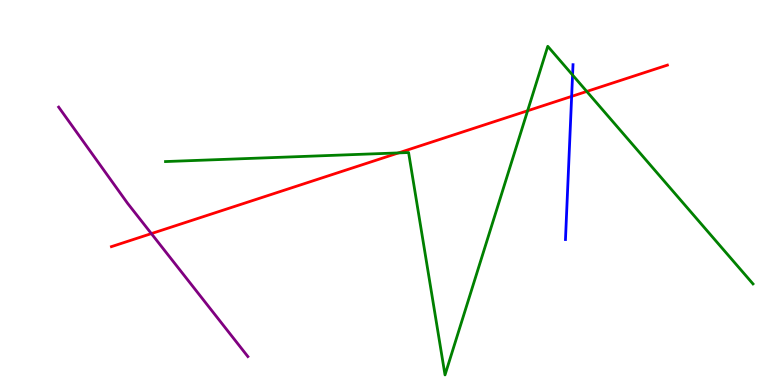[{'lines': ['blue', 'red'], 'intersections': [{'x': 7.38, 'y': 7.5}]}, {'lines': ['green', 'red'], 'intersections': [{'x': 5.14, 'y': 6.03}, {'x': 6.81, 'y': 7.12}, {'x': 7.57, 'y': 7.62}]}, {'lines': ['purple', 'red'], 'intersections': [{'x': 1.95, 'y': 3.93}]}, {'lines': ['blue', 'green'], 'intersections': [{'x': 7.39, 'y': 8.05}]}, {'lines': ['blue', 'purple'], 'intersections': []}, {'lines': ['green', 'purple'], 'intersections': []}]